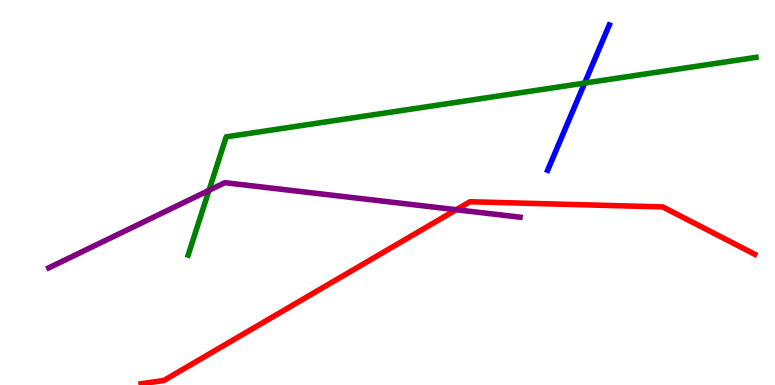[{'lines': ['blue', 'red'], 'intersections': []}, {'lines': ['green', 'red'], 'intersections': []}, {'lines': ['purple', 'red'], 'intersections': [{'x': 5.89, 'y': 4.55}]}, {'lines': ['blue', 'green'], 'intersections': [{'x': 7.54, 'y': 7.84}]}, {'lines': ['blue', 'purple'], 'intersections': []}, {'lines': ['green', 'purple'], 'intersections': [{'x': 2.7, 'y': 5.06}]}]